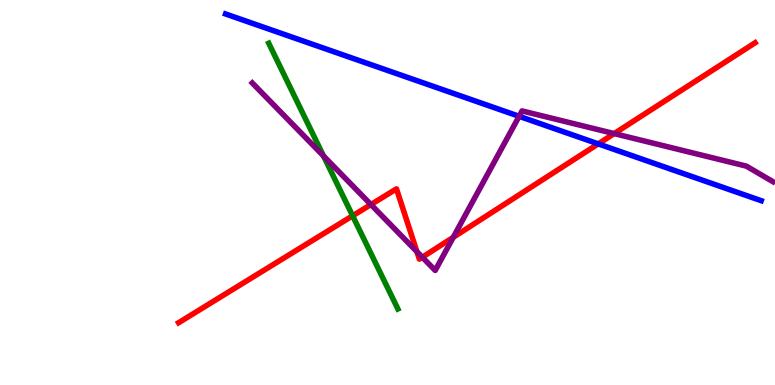[{'lines': ['blue', 'red'], 'intersections': [{'x': 7.72, 'y': 6.26}]}, {'lines': ['green', 'red'], 'intersections': [{'x': 4.55, 'y': 4.39}]}, {'lines': ['purple', 'red'], 'intersections': [{'x': 4.79, 'y': 4.69}, {'x': 5.38, 'y': 3.46}, {'x': 5.45, 'y': 3.32}, {'x': 5.85, 'y': 3.84}, {'x': 7.92, 'y': 6.53}]}, {'lines': ['blue', 'green'], 'intersections': []}, {'lines': ['blue', 'purple'], 'intersections': [{'x': 6.7, 'y': 6.98}]}, {'lines': ['green', 'purple'], 'intersections': [{'x': 4.17, 'y': 5.95}]}]